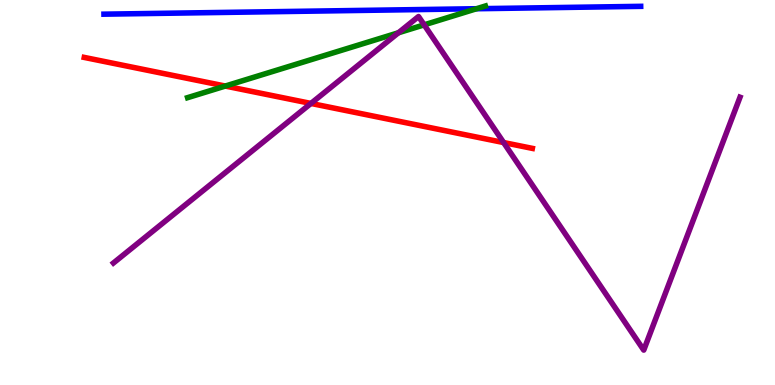[{'lines': ['blue', 'red'], 'intersections': []}, {'lines': ['green', 'red'], 'intersections': [{'x': 2.91, 'y': 7.76}]}, {'lines': ['purple', 'red'], 'intersections': [{'x': 4.01, 'y': 7.31}, {'x': 6.5, 'y': 6.3}]}, {'lines': ['blue', 'green'], 'intersections': [{'x': 6.15, 'y': 9.77}]}, {'lines': ['blue', 'purple'], 'intersections': []}, {'lines': ['green', 'purple'], 'intersections': [{'x': 5.14, 'y': 9.15}, {'x': 5.47, 'y': 9.35}]}]